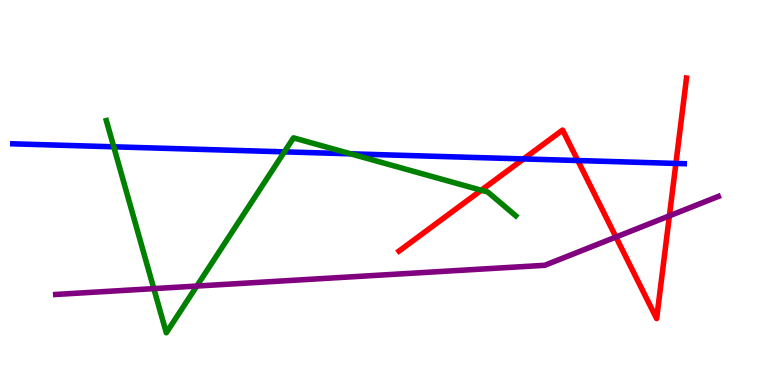[{'lines': ['blue', 'red'], 'intersections': [{'x': 6.76, 'y': 5.87}, {'x': 7.46, 'y': 5.83}, {'x': 8.72, 'y': 5.75}]}, {'lines': ['green', 'red'], 'intersections': [{'x': 6.21, 'y': 5.06}]}, {'lines': ['purple', 'red'], 'intersections': [{'x': 7.95, 'y': 3.84}, {'x': 8.64, 'y': 4.39}]}, {'lines': ['blue', 'green'], 'intersections': [{'x': 1.47, 'y': 6.19}, {'x': 3.67, 'y': 6.06}, {'x': 4.52, 'y': 6.0}]}, {'lines': ['blue', 'purple'], 'intersections': []}, {'lines': ['green', 'purple'], 'intersections': [{'x': 1.98, 'y': 2.5}, {'x': 2.54, 'y': 2.57}]}]